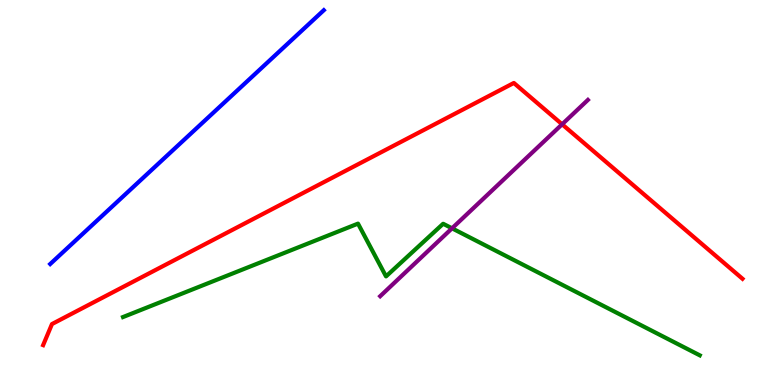[{'lines': ['blue', 'red'], 'intersections': []}, {'lines': ['green', 'red'], 'intersections': []}, {'lines': ['purple', 'red'], 'intersections': [{'x': 7.25, 'y': 6.77}]}, {'lines': ['blue', 'green'], 'intersections': []}, {'lines': ['blue', 'purple'], 'intersections': []}, {'lines': ['green', 'purple'], 'intersections': [{'x': 5.83, 'y': 4.07}]}]